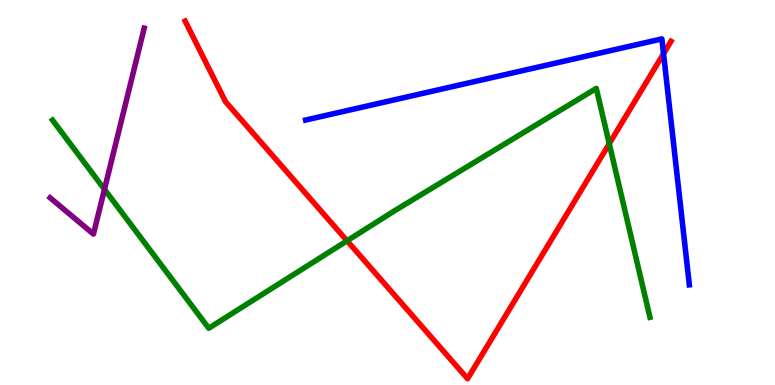[{'lines': ['blue', 'red'], 'intersections': [{'x': 8.56, 'y': 8.61}]}, {'lines': ['green', 'red'], 'intersections': [{'x': 4.48, 'y': 3.75}, {'x': 7.86, 'y': 6.27}]}, {'lines': ['purple', 'red'], 'intersections': []}, {'lines': ['blue', 'green'], 'intersections': []}, {'lines': ['blue', 'purple'], 'intersections': []}, {'lines': ['green', 'purple'], 'intersections': [{'x': 1.35, 'y': 5.08}]}]